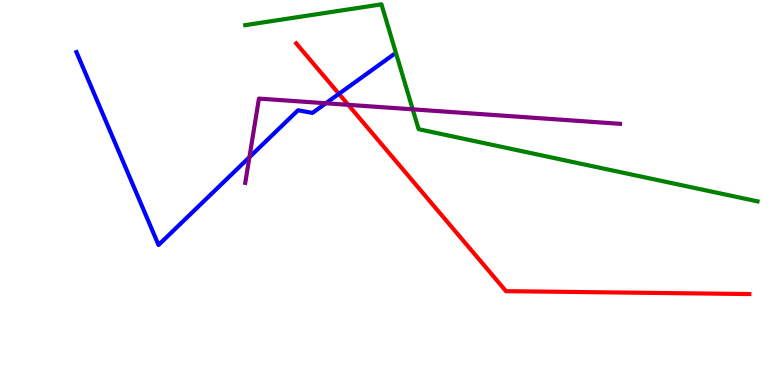[{'lines': ['blue', 'red'], 'intersections': [{'x': 4.37, 'y': 7.56}]}, {'lines': ['green', 'red'], 'intersections': []}, {'lines': ['purple', 'red'], 'intersections': [{'x': 4.49, 'y': 7.28}]}, {'lines': ['blue', 'green'], 'intersections': []}, {'lines': ['blue', 'purple'], 'intersections': [{'x': 3.22, 'y': 5.92}, {'x': 4.2, 'y': 7.32}]}, {'lines': ['green', 'purple'], 'intersections': [{'x': 5.33, 'y': 7.16}]}]